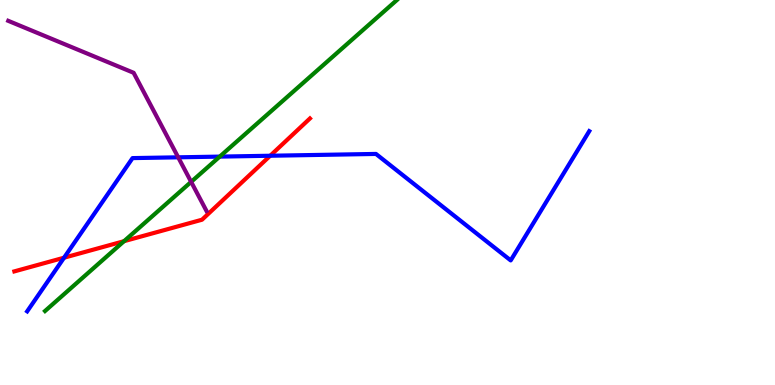[{'lines': ['blue', 'red'], 'intersections': [{'x': 0.827, 'y': 3.31}, {'x': 3.49, 'y': 5.95}]}, {'lines': ['green', 'red'], 'intersections': [{'x': 1.6, 'y': 3.74}]}, {'lines': ['purple', 'red'], 'intersections': []}, {'lines': ['blue', 'green'], 'intersections': [{'x': 2.84, 'y': 5.93}]}, {'lines': ['blue', 'purple'], 'intersections': [{'x': 2.3, 'y': 5.91}]}, {'lines': ['green', 'purple'], 'intersections': [{'x': 2.47, 'y': 5.28}]}]